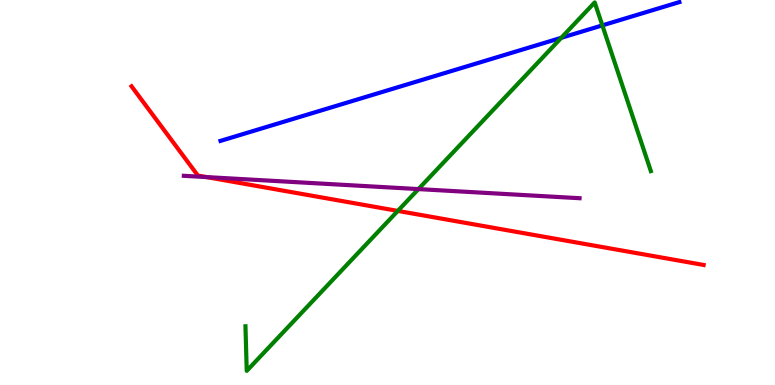[{'lines': ['blue', 'red'], 'intersections': []}, {'lines': ['green', 'red'], 'intersections': [{'x': 5.13, 'y': 4.52}]}, {'lines': ['purple', 'red'], 'intersections': [{'x': 2.66, 'y': 5.4}]}, {'lines': ['blue', 'green'], 'intersections': [{'x': 7.24, 'y': 9.02}, {'x': 7.77, 'y': 9.34}]}, {'lines': ['blue', 'purple'], 'intersections': []}, {'lines': ['green', 'purple'], 'intersections': [{'x': 5.4, 'y': 5.09}]}]